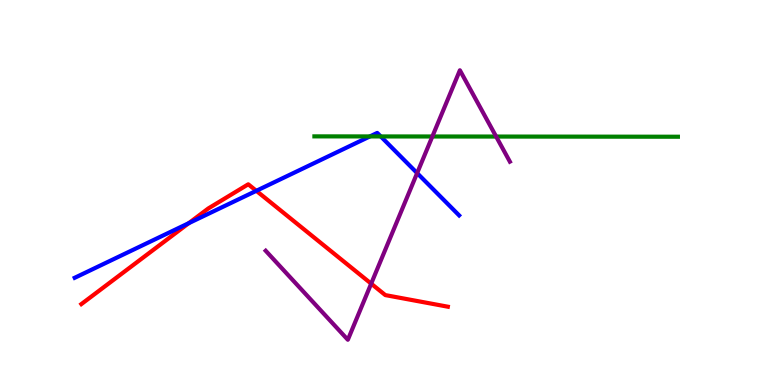[{'lines': ['blue', 'red'], 'intersections': [{'x': 2.44, 'y': 4.2}, {'x': 3.31, 'y': 5.04}]}, {'lines': ['green', 'red'], 'intersections': []}, {'lines': ['purple', 'red'], 'intersections': [{'x': 4.79, 'y': 2.63}]}, {'lines': ['blue', 'green'], 'intersections': [{'x': 4.77, 'y': 6.46}, {'x': 4.91, 'y': 6.46}]}, {'lines': ['blue', 'purple'], 'intersections': [{'x': 5.38, 'y': 5.5}]}, {'lines': ['green', 'purple'], 'intersections': [{'x': 5.58, 'y': 6.45}, {'x': 6.4, 'y': 6.45}]}]